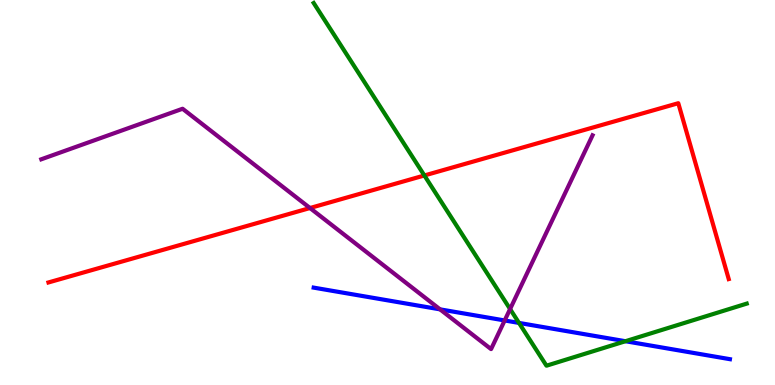[{'lines': ['blue', 'red'], 'intersections': []}, {'lines': ['green', 'red'], 'intersections': [{'x': 5.48, 'y': 5.44}]}, {'lines': ['purple', 'red'], 'intersections': [{'x': 4.0, 'y': 4.6}]}, {'lines': ['blue', 'green'], 'intersections': [{'x': 6.7, 'y': 1.61}, {'x': 8.07, 'y': 1.14}]}, {'lines': ['blue', 'purple'], 'intersections': [{'x': 5.68, 'y': 1.96}, {'x': 6.51, 'y': 1.68}]}, {'lines': ['green', 'purple'], 'intersections': [{'x': 6.58, 'y': 1.97}]}]